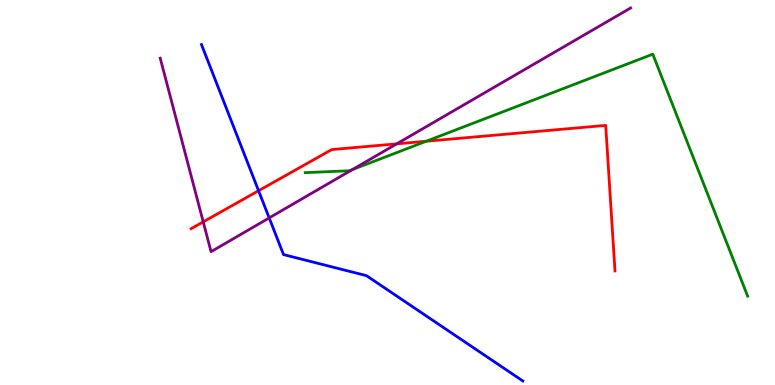[{'lines': ['blue', 'red'], 'intersections': [{'x': 3.34, 'y': 5.05}]}, {'lines': ['green', 'red'], 'intersections': [{'x': 5.5, 'y': 6.33}]}, {'lines': ['purple', 'red'], 'intersections': [{'x': 2.62, 'y': 4.24}, {'x': 5.12, 'y': 6.26}]}, {'lines': ['blue', 'green'], 'intersections': []}, {'lines': ['blue', 'purple'], 'intersections': [{'x': 3.47, 'y': 4.34}]}, {'lines': ['green', 'purple'], 'intersections': [{'x': 4.54, 'y': 5.59}]}]